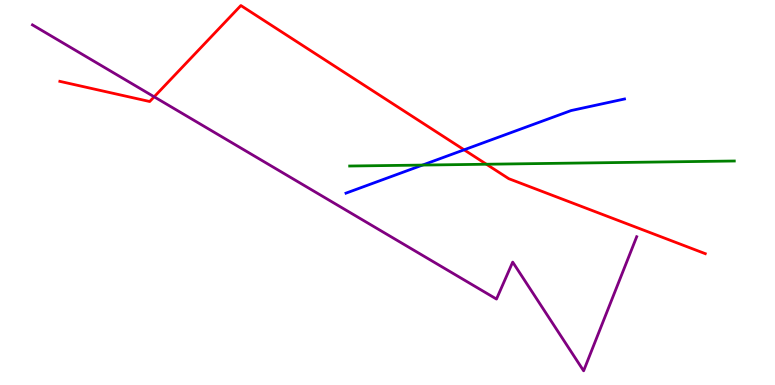[{'lines': ['blue', 'red'], 'intersections': [{'x': 5.99, 'y': 6.11}]}, {'lines': ['green', 'red'], 'intersections': [{'x': 6.28, 'y': 5.73}]}, {'lines': ['purple', 'red'], 'intersections': [{'x': 1.99, 'y': 7.49}]}, {'lines': ['blue', 'green'], 'intersections': [{'x': 5.45, 'y': 5.71}]}, {'lines': ['blue', 'purple'], 'intersections': []}, {'lines': ['green', 'purple'], 'intersections': []}]